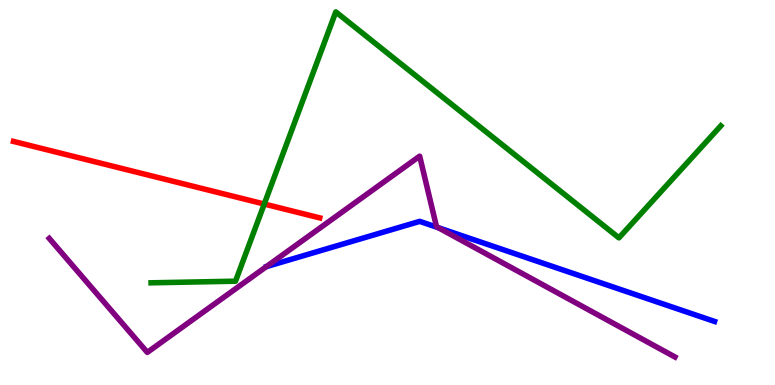[{'lines': ['blue', 'red'], 'intersections': []}, {'lines': ['green', 'red'], 'intersections': [{'x': 3.41, 'y': 4.7}]}, {'lines': ['purple', 'red'], 'intersections': []}, {'lines': ['blue', 'green'], 'intersections': []}, {'lines': ['blue', 'purple'], 'intersections': [{'x': 5.66, 'y': 4.09}]}, {'lines': ['green', 'purple'], 'intersections': []}]